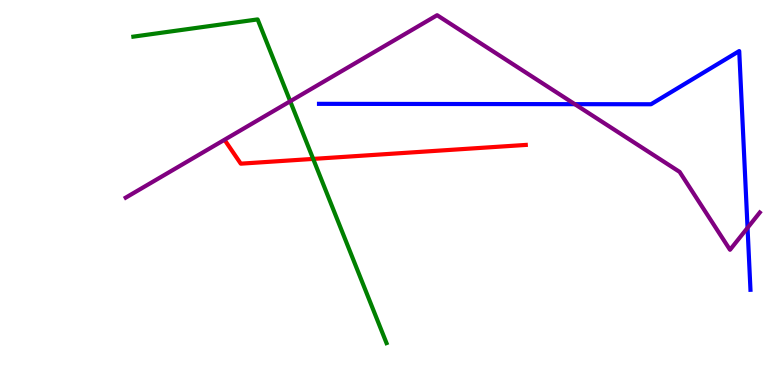[{'lines': ['blue', 'red'], 'intersections': []}, {'lines': ['green', 'red'], 'intersections': [{'x': 4.04, 'y': 5.87}]}, {'lines': ['purple', 'red'], 'intersections': []}, {'lines': ['blue', 'green'], 'intersections': []}, {'lines': ['blue', 'purple'], 'intersections': [{'x': 7.42, 'y': 7.29}, {'x': 9.65, 'y': 4.08}]}, {'lines': ['green', 'purple'], 'intersections': [{'x': 3.74, 'y': 7.37}]}]